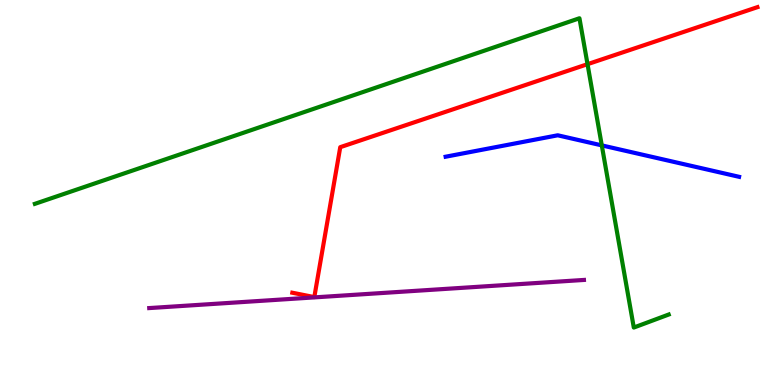[{'lines': ['blue', 'red'], 'intersections': []}, {'lines': ['green', 'red'], 'intersections': [{'x': 7.58, 'y': 8.33}]}, {'lines': ['purple', 'red'], 'intersections': []}, {'lines': ['blue', 'green'], 'intersections': [{'x': 7.77, 'y': 6.22}]}, {'lines': ['blue', 'purple'], 'intersections': []}, {'lines': ['green', 'purple'], 'intersections': []}]